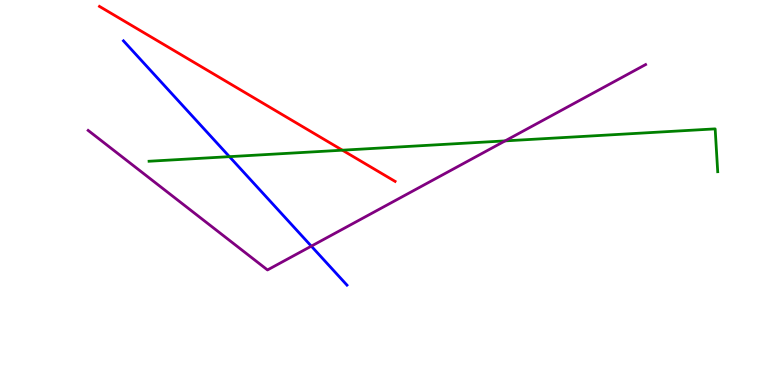[{'lines': ['blue', 'red'], 'intersections': []}, {'lines': ['green', 'red'], 'intersections': [{'x': 4.42, 'y': 6.1}]}, {'lines': ['purple', 'red'], 'intersections': []}, {'lines': ['blue', 'green'], 'intersections': [{'x': 2.96, 'y': 5.93}]}, {'lines': ['blue', 'purple'], 'intersections': [{'x': 4.02, 'y': 3.61}]}, {'lines': ['green', 'purple'], 'intersections': [{'x': 6.52, 'y': 6.34}]}]